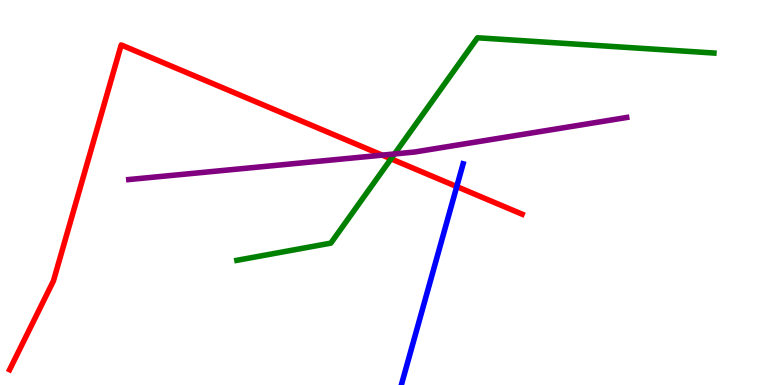[{'lines': ['blue', 'red'], 'intersections': [{'x': 5.89, 'y': 5.15}]}, {'lines': ['green', 'red'], 'intersections': [{'x': 5.05, 'y': 5.87}]}, {'lines': ['purple', 'red'], 'intersections': [{'x': 4.93, 'y': 5.97}]}, {'lines': ['blue', 'green'], 'intersections': []}, {'lines': ['blue', 'purple'], 'intersections': []}, {'lines': ['green', 'purple'], 'intersections': [{'x': 5.09, 'y': 6.0}]}]